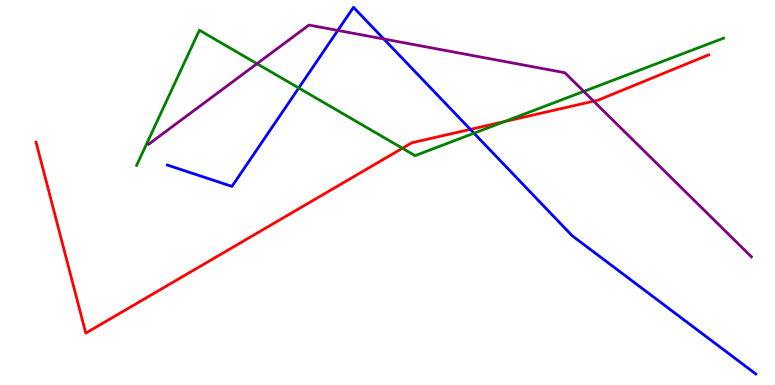[{'lines': ['blue', 'red'], 'intersections': [{'x': 6.07, 'y': 6.64}]}, {'lines': ['green', 'red'], 'intersections': [{'x': 5.19, 'y': 6.15}, {'x': 6.51, 'y': 6.84}]}, {'lines': ['purple', 'red'], 'intersections': [{'x': 7.66, 'y': 7.37}]}, {'lines': ['blue', 'green'], 'intersections': [{'x': 3.85, 'y': 7.71}, {'x': 6.12, 'y': 6.54}]}, {'lines': ['blue', 'purple'], 'intersections': [{'x': 4.36, 'y': 9.21}, {'x': 4.95, 'y': 8.99}]}, {'lines': ['green', 'purple'], 'intersections': [{'x': 3.32, 'y': 8.35}, {'x': 7.53, 'y': 7.63}]}]